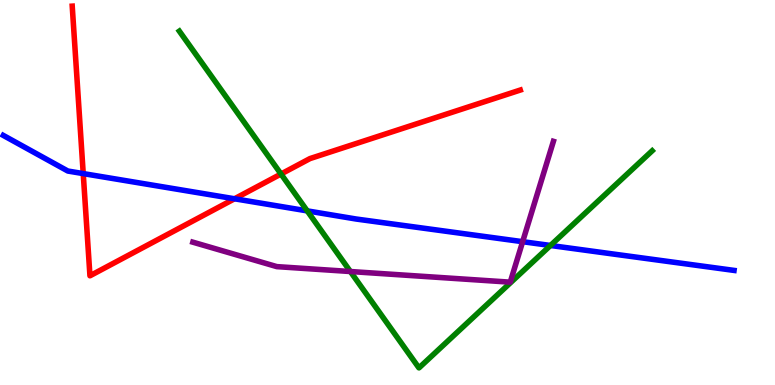[{'lines': ['blue', 'red'], 'intersections': [{'x': 1.07, 'y': 5.49}, {'x': 3.03, 'y': 4.84}]}, {'lines': ['green', 'red'], 'intersections': [{'x': 3.63, 'y': 5.48}]}, {'lines': ['purple', 'red'], 'intersections': []}, {'lines': ['blue', 'green'], 'intersections': [{'x': 3.96, 'y': 4.52}, {'x': 7.1, 'y': 3.62}]}, {'lines': ['blue', 'purple'], 'intersections': [{'x': 6.74, 'y': 3.72}]}, {'lines': ['green', 'purple'], 'intersections': [{'x': 4.52, 'y': 2.95}]}]